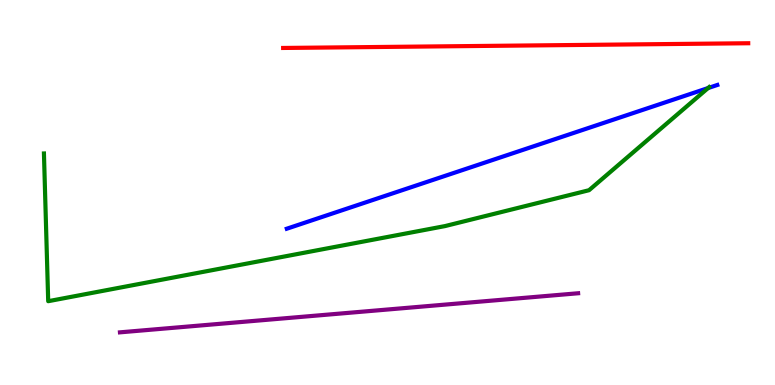[{'lines': ['blue', 'red'], 'intersections': []}, {'lines': ['green', 'red'], 'intersections': []}, {'lines': ['purple', 'red'], 'intersections': []}, {'lines': ['blue', 'green'], 'intersections': [{'x': 9.14, 'y': 7.71}]}, {'lines': ['blue', 'purple'], 'intersections': []}, {'lines': ['green', 'purple'], 'intersections': []}]